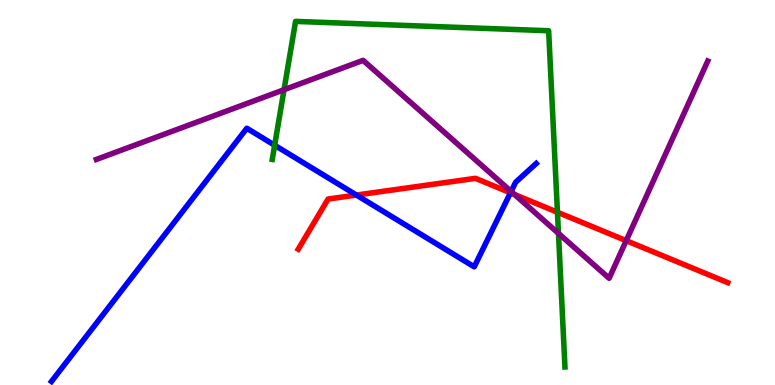[{'lines': ['blue', 'red'], 'intersections': [{'x': 4.6, 'y': 4.93}, {'x': 6.59, 'y': 4.99}]}, {'lines': ['green', 'red'], 'intersections': [{'x': 7.19, 'y': 4.49}]}, {'lines': ['purple', 'red'], 'intersections': [{'x': 6.64, 'y': 4.95}, {'x': 8.08, 'y': 3.75}]}, {'lines': ['blue', 'green'], 'intersections': [{'x': 3.54, 'y': 6.23}]}, {'lines': ['blue', 'purple'], 'intersections': [{'x': 6.6, 'y': 5.03}]}, {'lines': ['green', 'purple'], 'intersections': [{'x': 3.66, 'y': 7.67}, {'x': 7.21, 'y': 3.94}]}]